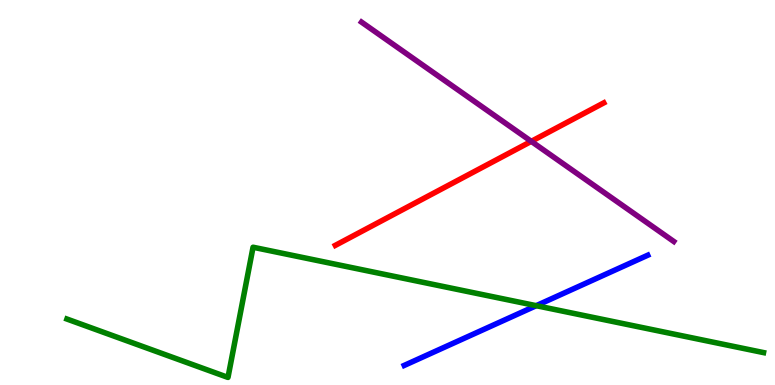[{'lines': ['blue', 'red'], 'intersections': []}, {'lines': ['green', 'red'], 'intersections': []}, {'lines': ['purple', 'red'], 'intersections': [{'x': 6.86, 'y': 6.33}]}, {'lines': ['blue', 'green'], 'intersections': [{'x': 6.92, 'y': 2.06}]}, {'lines': ['blue', 'purple'], 'intersections': []}, {'lines': ['green', 'purple'], 'intersections': []}]